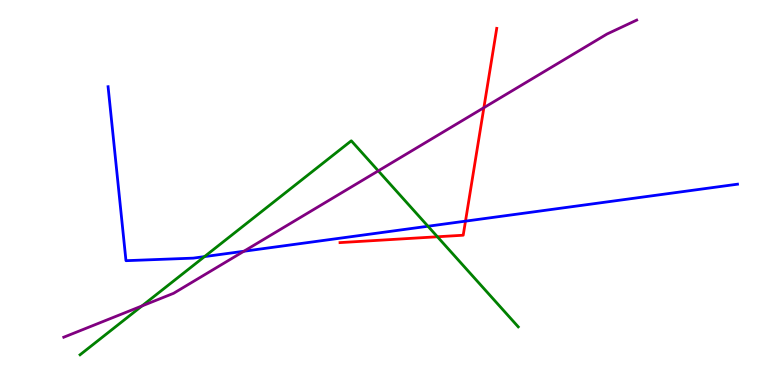[{'lines': ['blue', 'red'], 'intersections': [{'x': 6.01, 'y': 4.26}]}, {'lines': ['green', 'red'], 'intersections': [{'x': 5.64, 'y': 3.85}]}, {'lines': ['purple', 'red'], 'intersections': [{'x': 6.24, 'y': 7.2}]}, {'lines': ['blue', 'green'], 'intersections': [{'x': 2.64, 'y': 3.33}, {'x': 5.52, 'y': 4.12}]}, {'lines': ['blue', 'purple'], 'intersections': [{'x': 3.15, 'y': 3.47}]}, {'lines': ['green', 'purple'], 'intersections': [{'x': 1.83, 'y': 2.05}, {'x': 4.88, 'y': 5.56}]}]